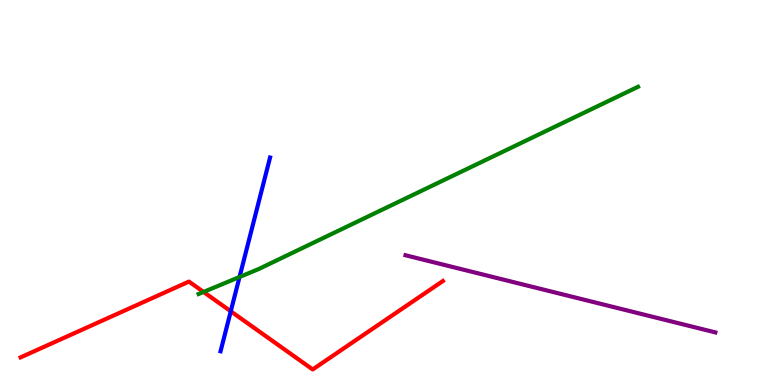[{'lines': ['blue', 'red'], 'intersections': [{'x': 2.98, 'y': 1.91}]}, {'lines': ['green', 'red'], 'intersections': [{'x': 2.63, 'y': 2.42}]}, {'lines': ['purple', 'red'], 'intersections': []}, {'lines': ['blue', 'green'], 'intersections': [{'x': 3.09, 'y': 2.81}]}, {'lines': ['blue', 'purple'], 'intersections': []}, {'lines': ['green', 'purple'], 'intersections': []}]